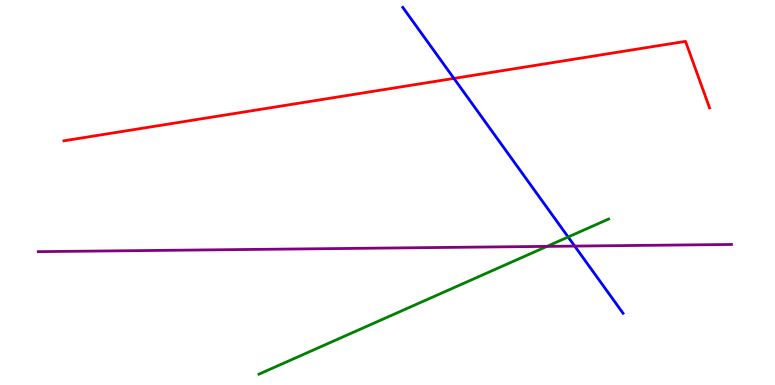[{'lines': ['blue', 'red'], 'intersections': [{'x': 5.86, 'y': 7.96}]}, {'lines': ['green', 'red'], 'intersections': []}, {'lines': ['purple', 'red'], 'intersections': []}, {'lines': ['blue', 'green'], 'intersections': [{'x': 7.33, 'y': 3.84}]}, {'lines': ['blue', 'purple'], 'intersections': [{'x': 7.42, 'y': 3.61}]}, {'lines': ['green', 'purple'], 'intersections': [{'x': 7.06, 'y': 3.6}]}]